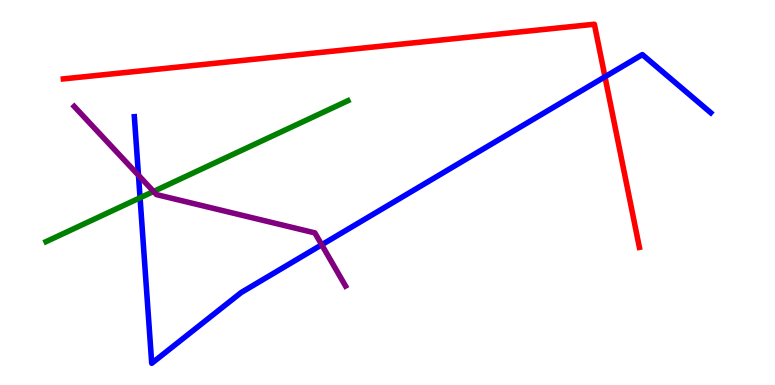[{'lines': ['blue', 'red'], 'intersections': [{'x': 7.81, 'y': 8.01}]}, {'lines': ['green', 'red'], 'intersections': []}, {'lines': ['purple', 'red'], 'intersections': []}, {'lines': ['blue', 'green'], 'intersections': [{'x': 1.81, 'y': 4.86}]}, {'lines': ['blue', 'purple'], 'intersections': [{'x': 1.79, 'y': 5.45}, {'x': 4.15, 'y': 3.64}]}, {'lines': ['green', 'purple'], 'intersections': [{'x': 1.98, 'y': 5.03}]}]